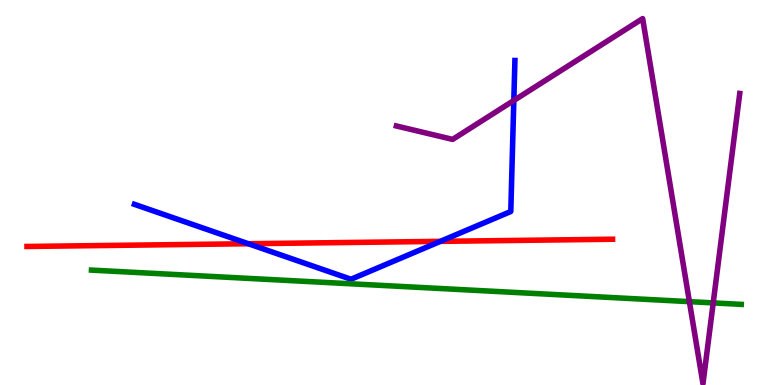[{'lines': ['blue', 'red'], 'intersections': [{'x': 3.2, 'y': 3.67}, {'x': 5.68, 'y': 3.73}]}, {'lines': ['green', 'red'], 'intersections': []}, {'lines': ['purple', 'red'], 'intersections': []}, {'lines': ['blue', 'green'], 'intersections': []}, {'lines': ['blue', 'purple'], 'intersections': [{'x': 6.63, 'y': 7.39}]}, {'lines': ['green', 'purple'], 'intersections': [{'x': 8.9, 'y': 2.16}, {'x': 9.2, 'y': 2.13}]}]